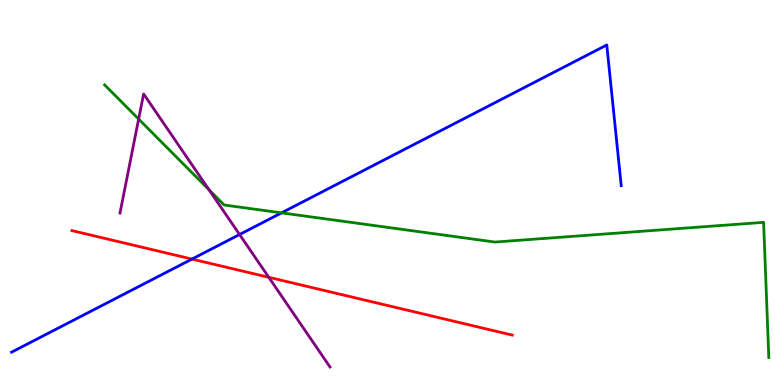[{'lines': ['blue', 'red'], 'intersections': [{'x': 2.48, 'y': 3.27}]}, {'lines': ['green', 'red'], 'intersections': []}, {'lines': ['purple', 'red'], 'intersections': [{'x': 3.47, 'y': 2.8}]}, {'lines': ['blue', 'green'], 'intersections': [{'x': 3.63, 'y': 4.47}]}, {'lines': ['blue', 'purple'], 'intersections': [{'x': 3.09, 'y': 3.91}]}, {'lines': ['green', 'purple'], 'intersections': [{'x': 1.79, 'y': 6.91}, {'x': 2.7, 'y': 5.07}]}]